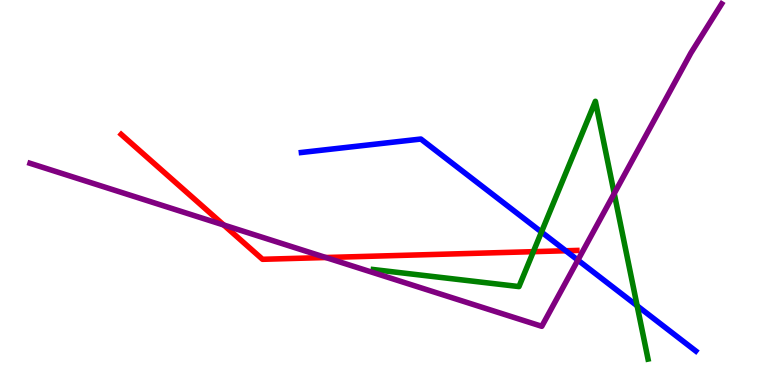[{'lines': ['blue', 'red'], 'intersections': [{'x': 7.3, 'y': 3.49}]}, {'lines': ['green', 'red'], 'intersections': [{'x': 6.88, 'y': 3.46}]}, {'lines': ['purple', 'red'], 'intersections': [{'x': 2.89, 'y': 4.16}, {'x': 4.2, 'y': 3.31}]}, {'lines': ['blue', 'green'], 'intersections': [{'x': 6.99, 'y': 3.97}, {'x': 8.22, 'y': 2.06}]}, {'lines': ['blue', 'purple'], 'intersections': [{'x': 7.46, 'y': 3.24}]}, {'lines': ['green', 'purple'], 'intersections': [{'x': 7.93, 'y': 4.97}]}]